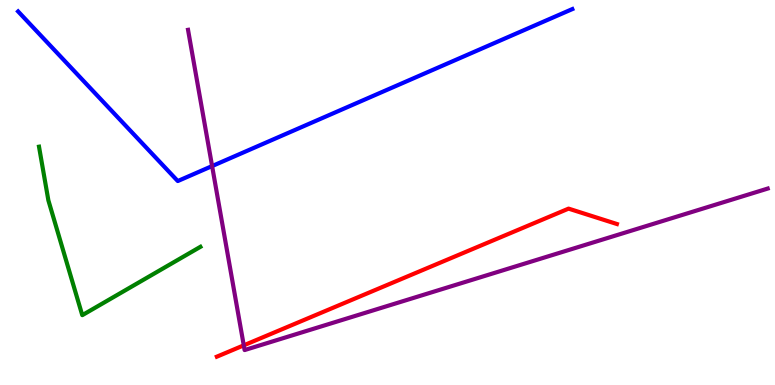[{'lines': ['blue', 'red'], 'intersections': []}, {'lines': ['green', 'red'], 'intersections': []}, {'lines': ['purple', 'red'], 'intersections': [{'x': 3.15, 'y': 1.03}]}, {'lines': ['blue', 'green'], 'intersections': []}, {'lines': ['blue', 'purple'], 'intersections': [{'x': 2.74, 'y': 5.69}]}, {'lines': ['green', 'purple'], 'intersections': []}]